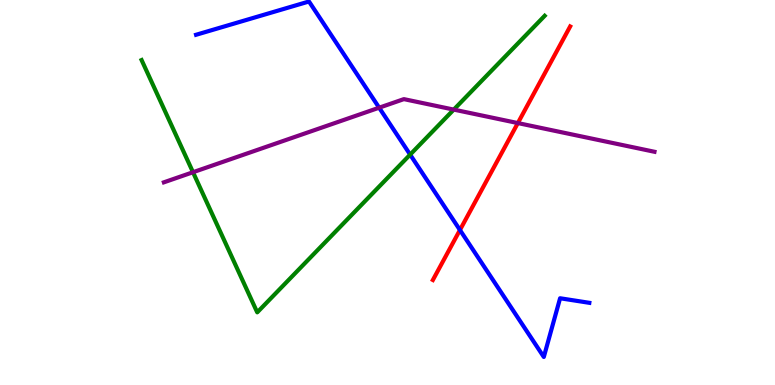[{'lines': ['blue', 'red'], 'intersections': [{'x': 5.93, 'y': 4.03}]}, {'lines': ['green', 'red'], 'intersections': []}, {'lines': ['purple', 'red'], 'intersections': [{'x': 6.68, 'y': 6.8}]}, {'lines': ['blue', 'green'], 'intersections': [{'x': 5.29, 'y': 5.98}]}, {'lines': ['blue', 'purple'], 'intersections': [{'x': 4.89, 'y': 7.2}]}, {'lines': ['green', 'purple'], 'intersections': [{'x': 2.49, 'y': 5.53}, {'x': 5.86, 'y': 7.15}]}]